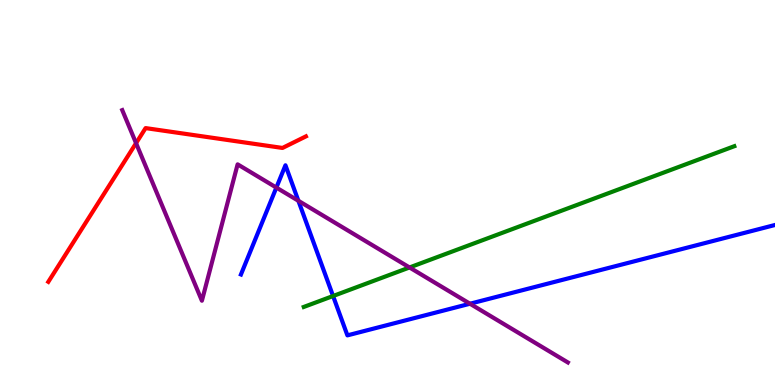[{'lines': ['blue', 'red'], 'intersections': []}, {'lines': ['green', 'red'], 'intersections': []}, {'lines': ['purple', 'red'], 'intersections': [{'x': 1.76, 'y': 6.28}]}, {'lines': ['blue', 'green'], 'intersections': [{'x': 4.3, 'y': 2.31}]}, {'lines': ['blue', 'purple'], 'intersections': [{'x': 3.57, 'y': 5.13}, {'x': 3.85, 'y': 4.78}, {'x': 6.06, 'y': 2.11}]}, {'lines': ['green', 'purple'], 'intersections': [{'x': 5.28, 'y': 3.05}]}]